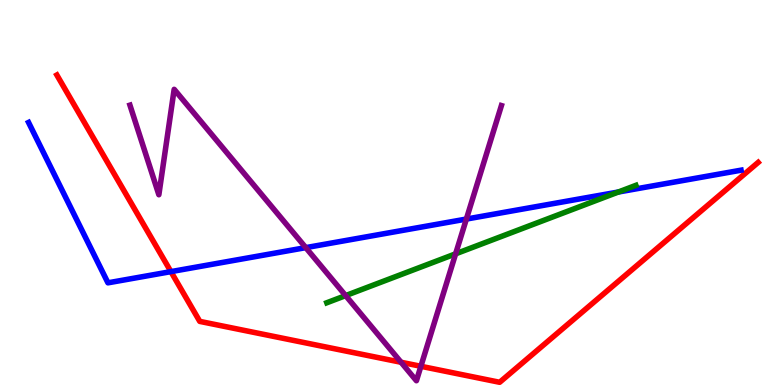[{'lines': ['blue', 'red'], 'intersections': [{'x': 2.21, 'y': 2.94}]}, {'lines': ['green', 'red'], 'intersections': []}, {'lines': ['purple', 'red'], 'intersections': [{'x': 5.18, 'y': 0.591}, {'x': 5.43, 'y': 0.486}]}, {'lines': ['blue', 'green'], 'intersections': [{'x': 7.98, 'y': 5.01}]}, {'lines': ['blue', 'purple'], 'intersections': [{'x': 3.95, 'y': 3.57}, {'x': 6.02, 'y': 4.31}]}, {'lines': ['green', 'purple'], 'intersections': [{'x': 4.46, 'y': 2.32}, {'x': 5.88, 'y': 3.41}]}]